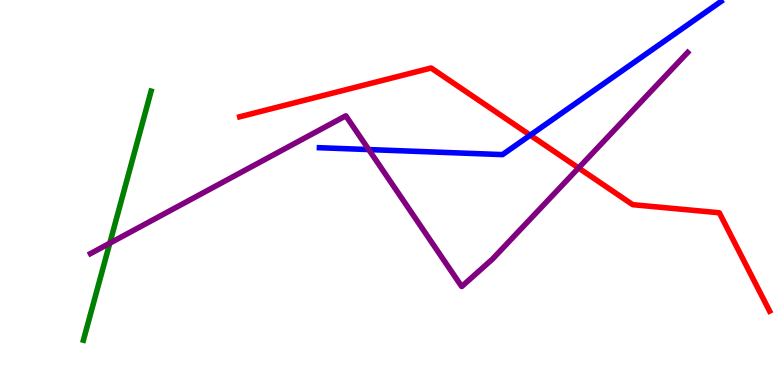[{'lines': ['blue', 'red'], 'intersections': [{'x': 6.84, 'y': 6.49}]}, {'lines': ['green', 'red'], 'intersections': []}, {'lines': ['purple', 'red'], 'intersections': [{'x': 7.47, 'y': 5.64}]}, {'lines': ['blue', 'green'], 'intersections': []}, {'lines': ['blue', 'purple'], 'intersections': [{'x': 4.76, 'y': 6.12}]}, {'lines': ['green', 'purple'], 'intersections': [{'x': 1.42, 'y': 3.68}]}]